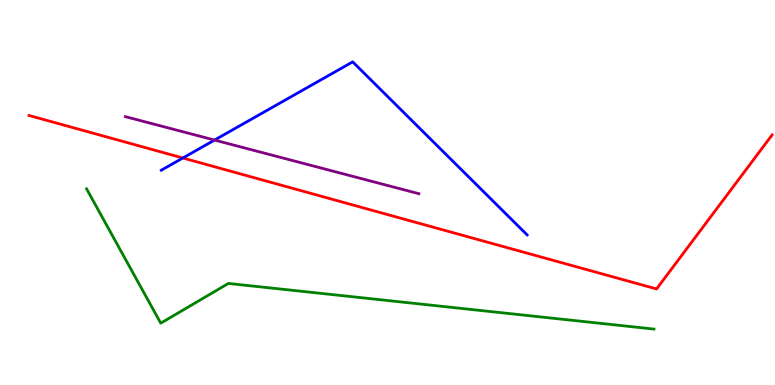[{'lines': ['blue', 'red'], 'intersections': [{'x': 2.36, 'y': 5.9}]}, {'lines': ['green', 'red'], 'intersections': []}, {'lines': ['purple', 'red'], 'intersections': []}, {'lines': ['blue', 'green'], 'intersections': []}, {'lines': ['blue', 'purple'], 'intersections': [{'x': 2.77, 'y': 6.36}]}, {'lines': ['green', 'purple'], 'intersections': []}]